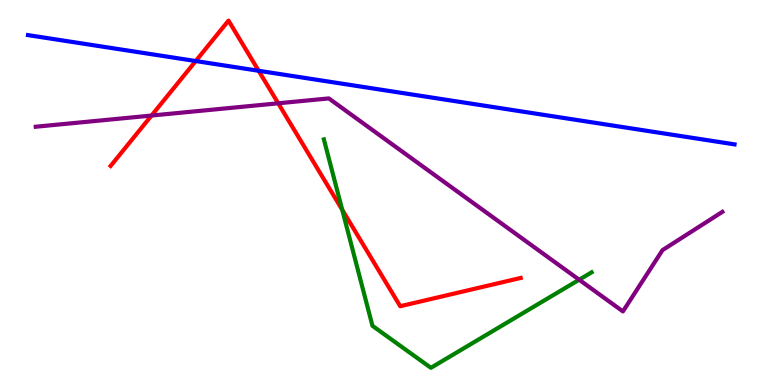[{'lines': ['blue', 'red'], 'intersections': [{'x': 2.53, 'y': 8.41}, {'x': 3.34, 'y': 8.16}]}, {'lines': ['green', 'red'], 'intersections': [{'x': 4.42, 'y': 4.55}]}, {'lines': ['purple', 'red'], 'intersections': [{'x': 1.96, 'y': 7.0}, {'x': 3.59, 'y': 7.32}]}, {'lines': ['blue', 'green'], 'intersections': []}, {'lines': ['blue', 'purple'], 'intersections': []}, {'lines': ['green', 'purple'], 'intersections': [{'x': 7.47, 'y': 2.73}]}]